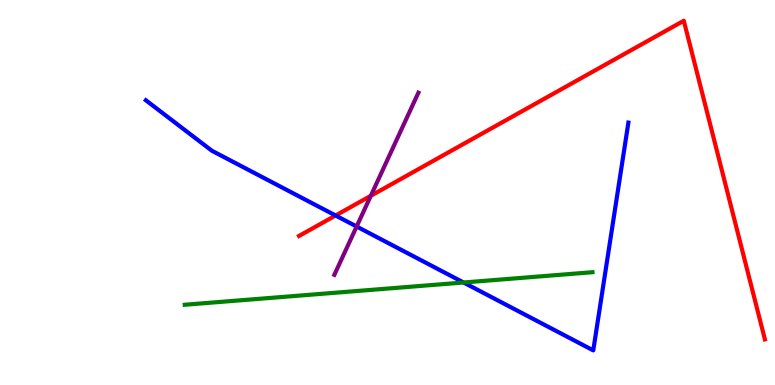[{'lines': ['blue', 'red'], 'intersections': [{'x': 4.33, 'y': 4.4}]}, {'lines': ['green', 'red'], 'intersections': []}, {'lines': ['purple', 'red'], 'intersections': [{'x': 4.78, 'y': 4.91}]}, {'lines': ['blue', 'green'], 'intersections': [{'x': 5.98, 'y': 2.66}]}, {'lines': ['blue', 'purple'], 'intersections': [{'x': 4.6, 'y': 4.12}]}, {'lines': ['green', 'purple'], 'intersections': []}]